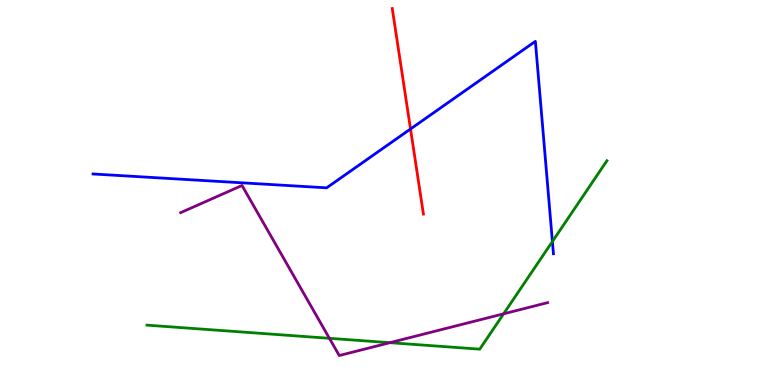[{'lines': ['blue', 'red'], 'intersections': [{'x': 5.3, 'y': 6.65}]}, {'lines': ['green', 'red'], 'intersections': []}, {'lines': ['purple', 'red'], 'intersections': []}, {'lines': ['blue', 'green'], 'intersections': [{'x': 7.13, 'y': 3.73}]}, {'lines': ['blue', 'purple'], 'intersections': []}, {'lines': ['green', 'purple'], 'intersections': [{'x': 4.25, 'y': 1.21}, {'x': 5.03, 'y': 1.1}, {'x': 6.5, 'y': 1.85}]}]